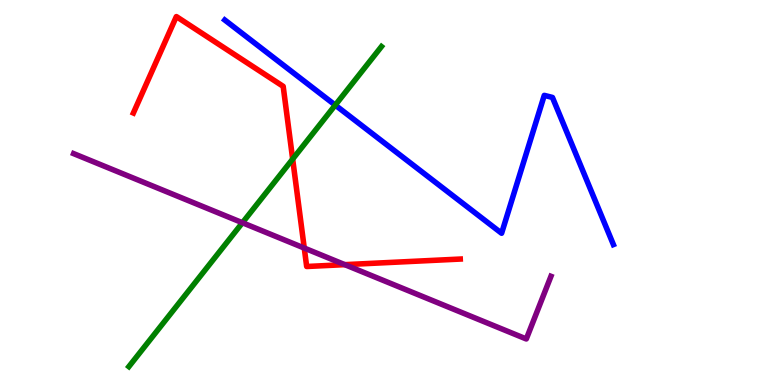[{'lines': ['blue', 'red'], 'intersections': []}, {'lines': ['green', 'red'], 'intersections': [{'x': 3.78, 'y': 5.87}]}, {'lines': ['purple', 'red'], 'intersections': [{'x': 3.93, 'y': 3.56}, {'x': 4.45, 'y': 3.13}]}, {'lines': ['blue', 'green'], 'intersections': [{'x': 4.33, 'y': 7.27}]}, {'lines': ['blue', 'purple'], 'intersections': []}, {'lines': ['green', 'purple'], 'intersections': [{'x': 3.13, 'y': 4.21}]}]